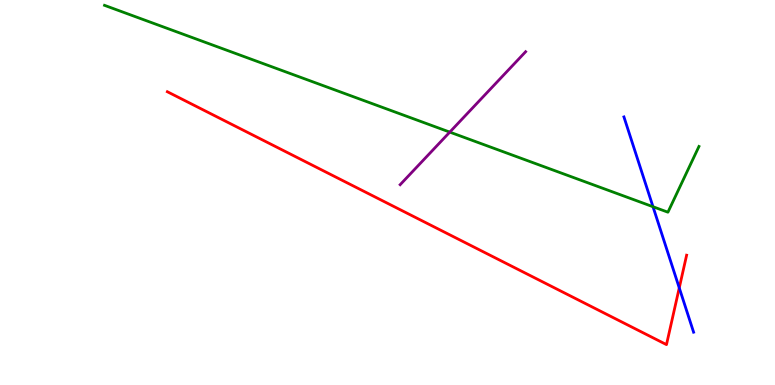[{'lines': ['blue', 'red'], 'intersections': [{'x': 8.76, 'y': 2.52}]}, {'lines': ['green', 'red'], 'intersections': []}, {'lines': ['purple', 'red'], 'intersections': []}, {'lines': ['blue', 'green'], 'intersections': [{'x': 8.43, 'y': 4.63}]}, {'lines': ['blue', 'purple'], 'intersections': []}, {'lines': ['green', 'purple'], 'intersections': [{'x': 5.8, 'y': 6.57}]}]